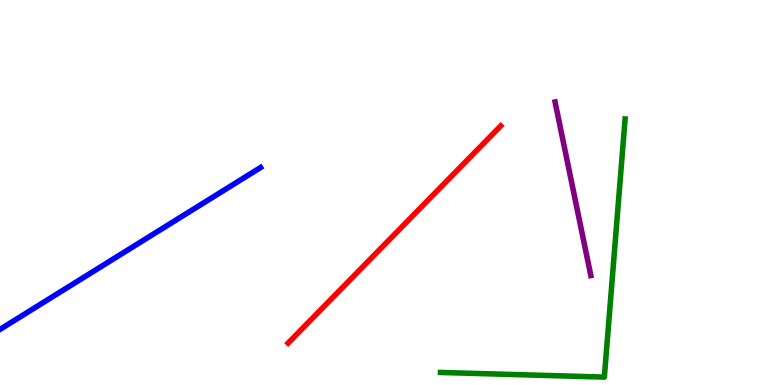[{'lines': ['blue', 'red'], 'intersections': []}, {'lines': ['green', 'red'], 'intersections': []}, {'lines': ['purple', 'red'], 'intersections': []}, {'lines': ['blue', 'green'], 'intersections': []}, {'lines': ['blue', 'purple'], 'intersections': []}, {'lines': ['green', 'purple'], 'intersections': []}]